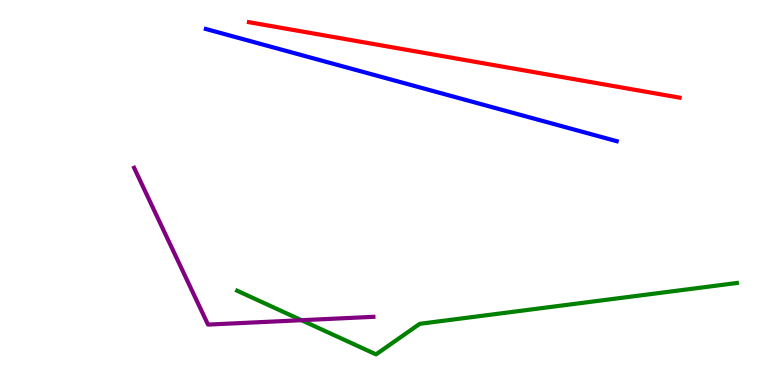[{'lines': ['blue', 'red'], 'intersections': []}, {'lines': ['green', 'red'], 'intersections': []}, {'lines': ['purple', 'red'], 'intersections': []}, {'lines': ['blue', 'green'], 'intersections': []}, {'lines': ['blue', 'purple'], 'intersections': []}, {'lines': ['green', 'purple'], 'intersections': [{'x': 3.89, 'y': 1.68}]}]